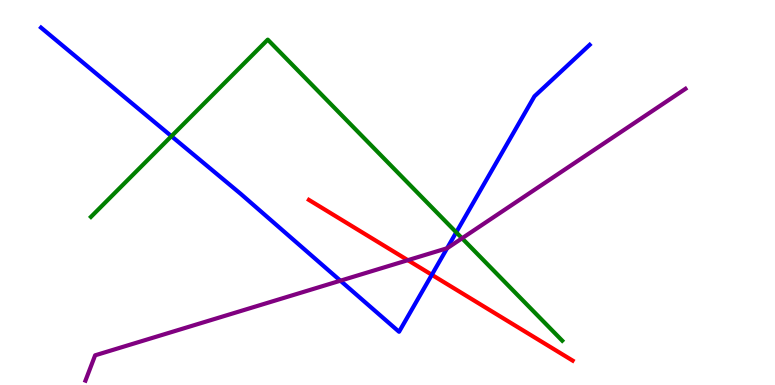[{'lines': ['blue', 'red'], 'intersections': [{'x': 5.57, 'y': 2.86}]}, {'lines': ['green', 'red'], 'intersections': []}, {'lines': ['purple', 'red'], 'intersections': [{'x': 5.26, 'y': 3.24}]}, {'lines': ['blue', 'green'], 'intersections': [{'x': 2.21, 'y': 6.46}, {'x': 5.89, 'y': 3.97}]}, {'lines': ['blue', 'purple'], 'intersections': [{'x': 4.39, 'y': 2.71}, {'x': 5.77, 'y': 3.55}]}, {'lines': ['green', 'purple'], 'intersections': [{'x': 5.96, 'y': 3.81}]}]